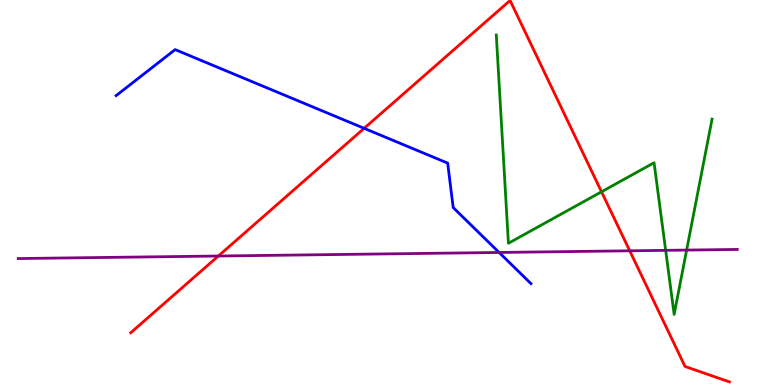[{'lines': ['blue', 'red'], 'intersections': [{'x': 4.7, 'y': 6.67}]}, {'lines': ['green', 'red'], 'intersections': [{'x': 7.76, 'y': 5.02}]}, {'lines': ['purple', 'red'], 'intersections': [{'x': 2.82, 'y': 3.35}, {'x': 8.13, 'y': 3.49}]}, {'lines': ['blue', 'green'], 'intersections': []}, {'lines': ['blue', 'purple'], 'intersections': [{'x': 6.44, 'y': 3.44}]}, {'lines': ['green', 'purple'], 'intersections': [{'x': 8.59, 'y': 3.5}, {'x': 8.86, 'y': 3.5}]}]